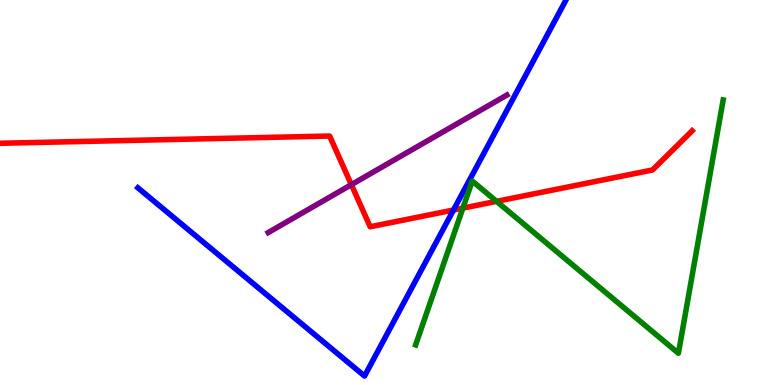[{'lines': ['blue', 'red'], 'intersections': [{'x': 5.85, 'y': 4.55}]}, {'lines': ['green', 'red'], 'intersections': [{'x': 5.97, 'y': 4.59}, {'x': 6.41, 'y': 4.77}]}, {'lines': ['purple', 'red'], 'intersections': [{'x': 4.53, 'y': 5.2}]}, {'lines': ['blue', 'green'], 'intersections': []}, {'lines': ['blue', 'purple'], 'intersections': []}, {'lines': ['green', 'purple'], 'intersections': []}]